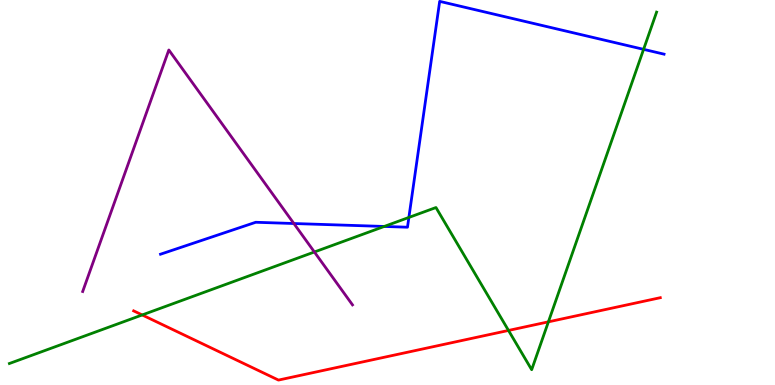[{'lines': ['blue', 'red'], 'intersections': []}, {'lines': ['green', 'red'], 'intersections': [{'x': 1.83, 'y': 1.82}, {'x': 6.56, 'y': 1.42}, {'x': 7.08, 'y': 1.64}]}, {'lines': ['purple', 'red'], 'intersections': []}, {'lines': ['blue', 'green'], 'intersections': [{'x': 4.96, 'y': 4.12}, {'x': 5.28, 'y': 4.35}, {'x': 8.3, 'y': 8.72}]}, {'lines': ['blue', 'purple'], 'intersections': [{'x': 3.79, 'y': 4.19}]}, {'lines': ['green', 'purple'], 'intersections': [{'x': 4.06, 'y': 3.45}]}]